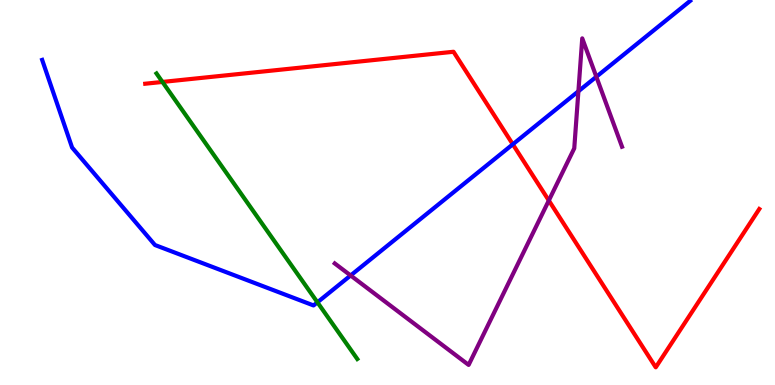[{'lines': ['blue', 'red'], 'intersections': [{'x': 6.62, 'y': 6.25}]}, {'lines': ['green', 'red'], 'intersections': [{'x': 2.1, 'y': 7.87}]}, {'lines': ['purple', 'red'], 'intersections': [{'x': 7.08, 'y': 4.79}]}, {'lines': ['blue', 'green'], 'intersections': [{'x': 4.1, 'y': 2.15}]}, {'lines': ['blue', 'purple'], 'intersections': [{'x': 4.52, 'y': 2.85}, {'x': 7.46, 'y': 7.63}, {'x': 7.69, 'y': 8.01}]}, {'lines': ['green', 'purple'], 'intersections': []}]